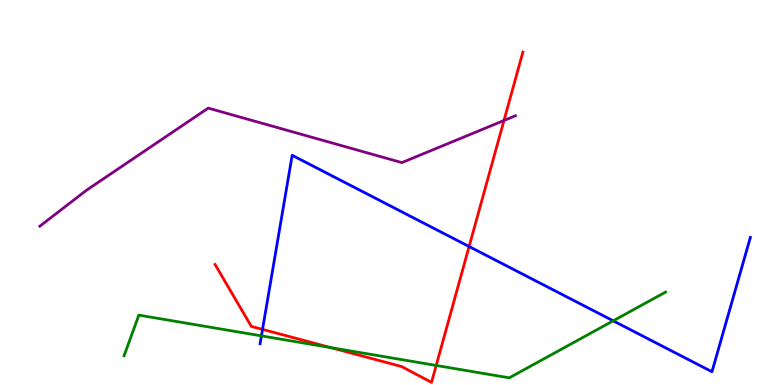[{'lines': ['blue', 'red'], 'intersections': [{'x': 3.39, 'y': 1.44}, {'x': 6.05, 'y': 3.6}]}, {'lines': ['green', 'red'], 'intersections': [{'x': 4.27, 'y': 0.971}, {'x': 5.63, 'y': 0.508}]}, {'lines': ['purple', 'red'], 'intersections': [{'x': 6.5, 'y': 6.87}]}, {'lines': ['blue', 'green'], 'intersections': [{'x': 3.37, 'y': 1.28}, {'x': 7.91, 'y': 1.67}]}, {'lines': ['blue', 'purple'], 'intersections': []}, {'lines': ['green', 'purple'], 'intersections': []}]